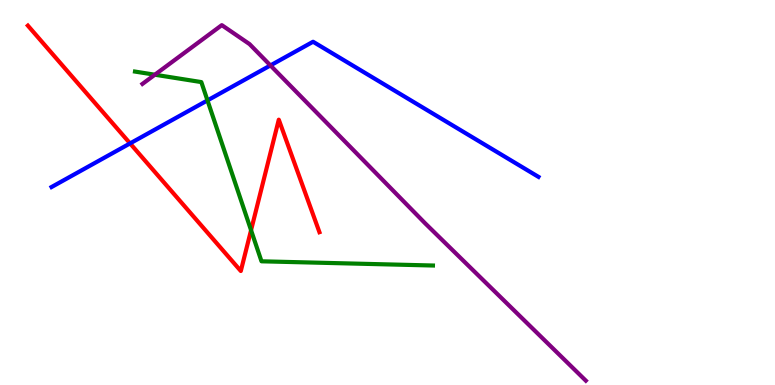[{'lines': ['blue', 'red'], 'intersections': [{'x': 1.68, 'y': 6.28}]}, {'lines': ['green', 'red'], 'intersections': [{'x': 3.24, 'y': 4.02}]}, {'lines': ['purple', 'red'], 'intersections': []}, {'lines': ['blue', 'green'], 'intersections': [{'x': 2.68, 'y': 7.39}]}, {'lines': ['blue', 'purple'], 'intersections': [{'x': 3.49, 'y': 8.3}]}, {'lines': ['green', 'purple'], 'intersections': [{'x': 2.0, 'y': 8.06}]}]